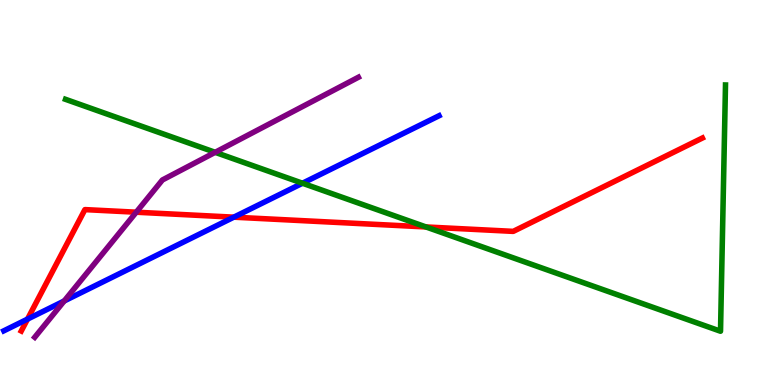[{'lines': ['blue', 'red'], 'intersections': [{'x': 0.355, 'y': 1.71}, {'x': 3.02, 'y': 4.36}]}, {'lines': ['green', 'red'], 'intersections': [{'x': 5.5, 'y': 4.11}]}, {'lines': ['purple', 'red'], 'intersections': [{'x': 1.76, 'y': 4.49}]}, {'lines': ['blue', 'green'], 'intersections': [{'x': 3.9, 'y': 5.24}]}, {'lines': ['blue', 'purple'], 'intersections': [{'x': 0.828, 'y': 2.18}]}, {'lines': ['green', 'purple'], 'intersections': [{'x': 2.78, 'y': 6.04}]}]